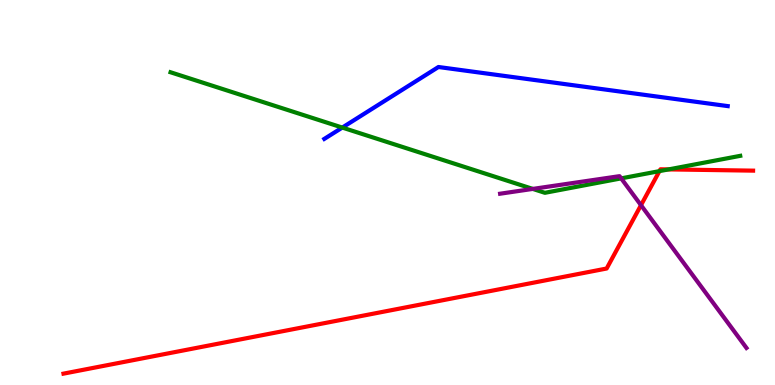[{'lines': ['blue', 'red'], 'intersections': []}, {'lines': ['green', 'red'], 'intersections': [{'x': 8.51, 'y': 5.56}, {'x': 8.63, 'y': 5.6}]}, {'lines': ['purple', 'red'], 'intersections': [{'x': 8.27, 'y': 4.67}]}, {'lines': ['blue', 'green'], 'intersections': [{'x': 4.42, 'y': 6.69}]}, {'lines': ['blue', 'purple'], 'intersections': []}, {'lines': ['green', 'purple'], 'intersections': [{'x': 6.87, 'y': 5.09}, {'x': 8.02, 'y': 5.37}]}]